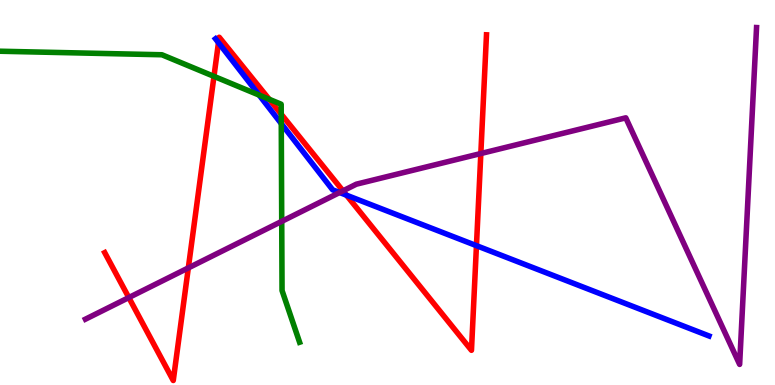[{'lines': ['blue', 'red'], 'intersections': [{'x': 2.82, 'y': 8.89}, {'x': 4.47, 'y': 4.93}, {'x': 6.15, 'y': 3.62}]}, {'lines': ['green', 'red'], 'intersections': [{'x': 2.76, 'y': 8.02}, {'x': 3.47, 'y': 7.42}, {'x': 3.63, 'y': 7.03}]}, {'lines': ['purple', 'red'], 'intersections': [{'x': 1.66, 'y': 2.27}, {'x': 2.43, 'y': 3.04}, {'x': 4.43, 'y': 5.04}, {'x': 6.2, 'y': 6.01}]}, {'lines': ['blue', 'green'], 'intersections': [{'x': 3.34, 'y': 7.53}, {'x': 3.63, 'y': 6.79}]}, {'lines': ['blue', 'purple'], 'intersections': [{'x': 4.38, 'y': 5.0}]}, {'lines': ['green', 'purple'], 'intersections': [{'x': 3.64, 'y': 4.25}]}]